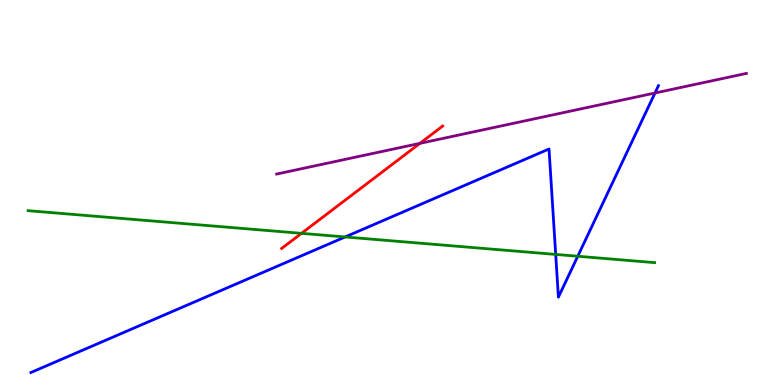[{'lines': ['blue', 'red'], 'intersections': []}, {'lines': ['green', 'red'], 'intersections': [{'x': 3.89, 'y': 3.94}]}, {'lines': ['purple', 'red'], 'intersections': [{'x': 5.42, 'y': 6.28}]}, {'lines': ['blue', 'green'], 'intersections': [{'x': 4.45, 'y': 3.85}, {'x': 7.17, 'y': 3.39}, {'x': 7.45, 'y': 3.34}]}, {'lines': ['blue', 'purple'], 'intersections': [{'x': 8.45, 'y': 7.58}]}, {'lines': ['green', 'purple'], 'intersections': []}]